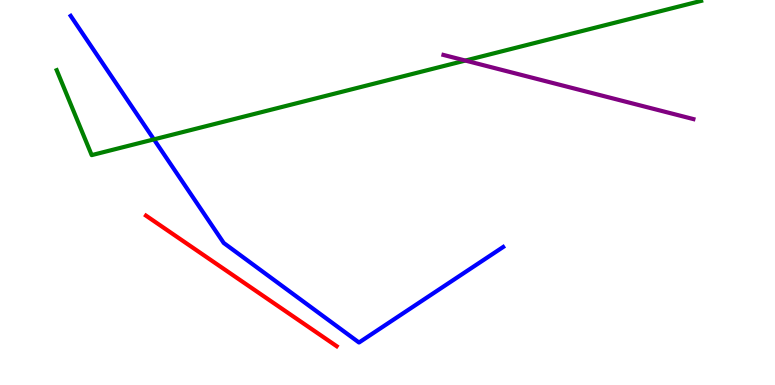[{'lines': ['blue', 'red'], 'intersections': []}, {'lines': ['green', 'red'], 'intersections': []}, {'lines': ['purple', 'red'], 'intersections': []}, {'lines': ['blue', 'green'], 'intersections': [{'x': 1.99, 'y': 6.38}]}, {'lines': ['blue', 'purple'], 'intersections': []}, {'lines': ['green', 'purple'], 'intersections': [{'x': 6.0, 'y': 8.43}]}]